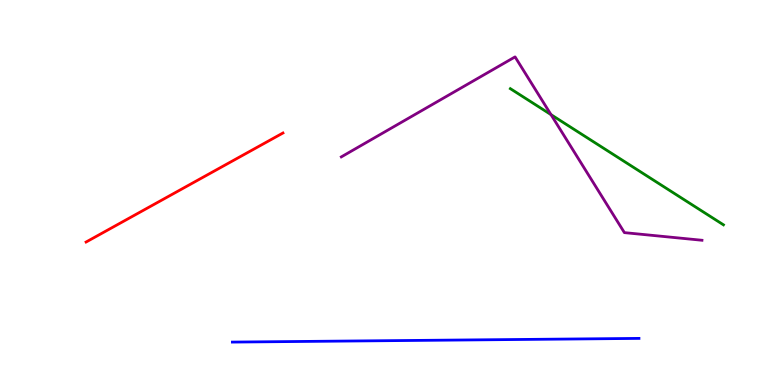[{'lines': ['blue', 'red'], 'intersections': []}, {'lines': ['green', 'red'], 'intersections': []}, {'lines': ['purple', 'red'], 'intersections': []}, {'lines': ['blue', 'green'], 'intersections': []}, {'lines': ['blue', 'purple'], 'intersections': []}, {'lines': ['green', 'purple'], 'intersections': [{'x': 7.11, 'y': 7.02}]}]